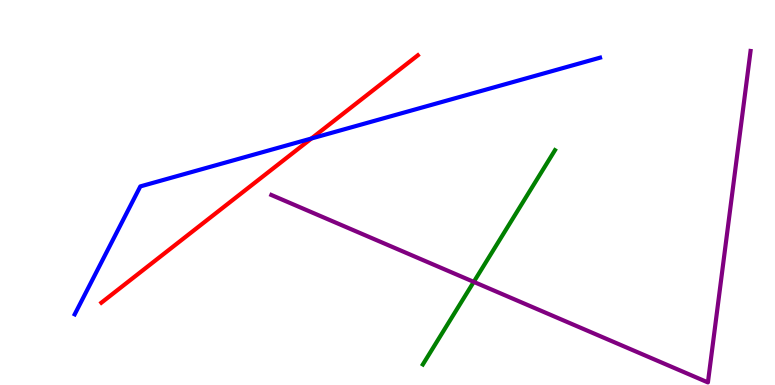[{'lines': ['blue', 'red'], 'intersections': [{'x': 4.02, 'y': 6.4}]}, {'lines': ['green', 'red'], 'intersections': []}, {'lines': ['purple', 'red'], 'intersections': []}, {'lines': ['blue', 'green'], 'intersections': []}, {'lines': ['blue', 'purple'], 'intersections': []}, {'lines': ['green', 'purple'], 'intersections': [{'x': 6.11, 'y': 2.68}]}]